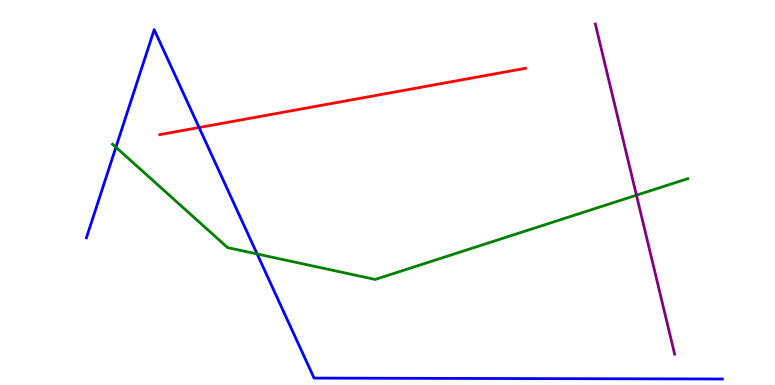[{'lines': ['blue', 'red'], 'intersections': [{'x': 2.57, 'y': 6.69}]}, {'lines': ['green', 'red'], 'intersections': []}, {'lines': ['purple', 'red'], 'intersections': []}, {'lines': ['blue', 'green'], 'intersections': [{'x': 1.5, 'y': 6.18}, {'x': 3.32, 'y': 3.4}]}, {'lines': ['blue', 'purple'], 'intersections': []}, {'lines': ['green', 'purple'], 'intersections': [{'x': 8.21, 'y': 4.93}]}]